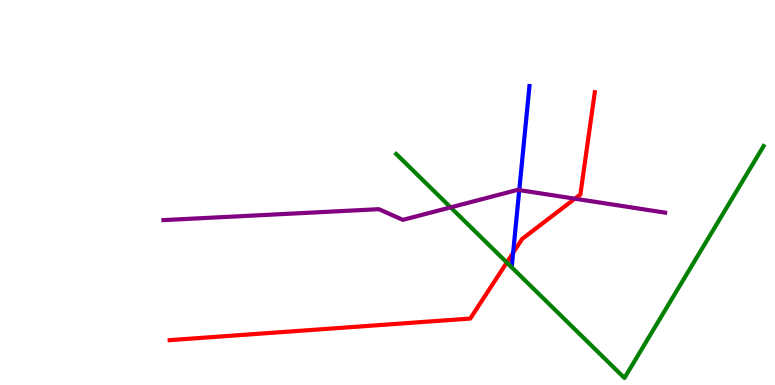[{'lines': ['blue', 'red'], 'intersections': [{'x': 6.62, 'y': 3.43}]}, {'lines': ['green', 'red'], 'intersections': [{'x': 6.54, 'y': 3.18}]}, {'lines': ['purple', 'red'], 'intersections': [{'x': 7.42, 'y': 4.84}]}, {'lines': ['blue', 'green'], 'intersections': []}, {'lines': ['blue', 'purple'], 'intersections': [{'x': 6.7, 'y': 5.06}]}, {'lines': ['green', 'purple'], 'intersections': [{'x': 5.81, 'y': 4.61}]}]